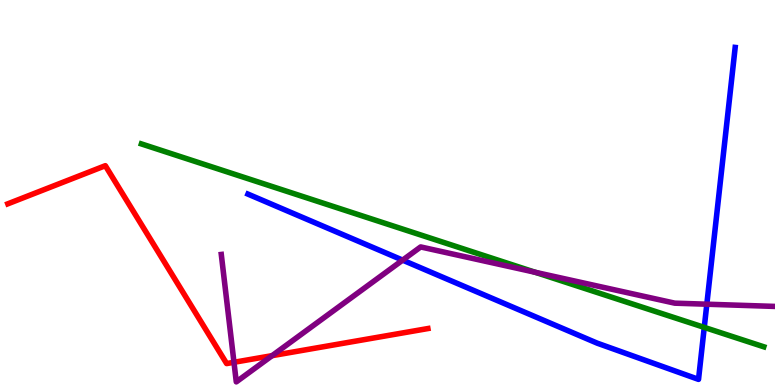[{'lines': ['blue', 'red'], 'intersections': []}, {'lines': ['green', 'red'], 'intersections': []}, {'lines': ['purple', 'red'], 'intersections': [{'x': 3.02, 'y': 0.59}, {'x': 3.51, 'y': 0.762}]}, {'lines': ['blue', 'green'], 'intersections': [{'x': 9.09, 'y': 1.5}]}, {'lines': ['blue', 'purple'], 'intersections': [{'x': 5.2, 'y': 3.24}, {'x': 9.12, 'y': 2.1}]}, {'lines': ['green', 'purple'], 'intersections': [{'x': 6.91, 'y': 2.93}]}]